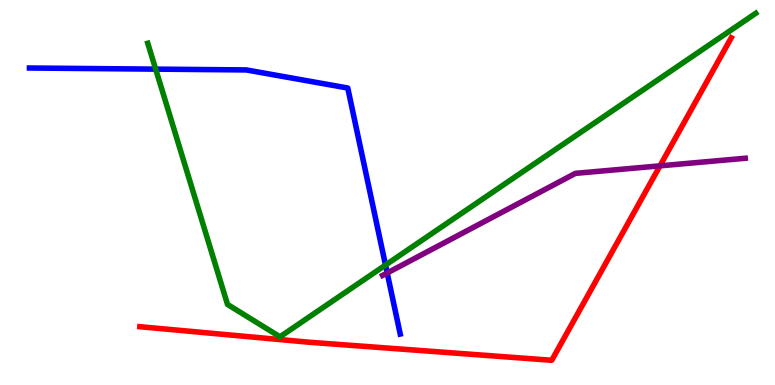[{'lines': ['blue', 'red'], 'intersections': []}, {'lines': ['green', 'red'], 'intersections': []}, {'lines': ['purple', 'red'], 'intersections': [{'x': 8.52, 'y': 5.69}]}, {'lines': ['blue', 'green'], 'intersections': [{'x': 2.01, 'y': 8.2}, {'x': 4.97, 'y': 3.12}]}, {'lines': ['blue', 'purple'], 'intersections': [{'x': 5.0, 'y': 2.91}]}, {'lines': ['green', 'purple'], 'intersections': []}]